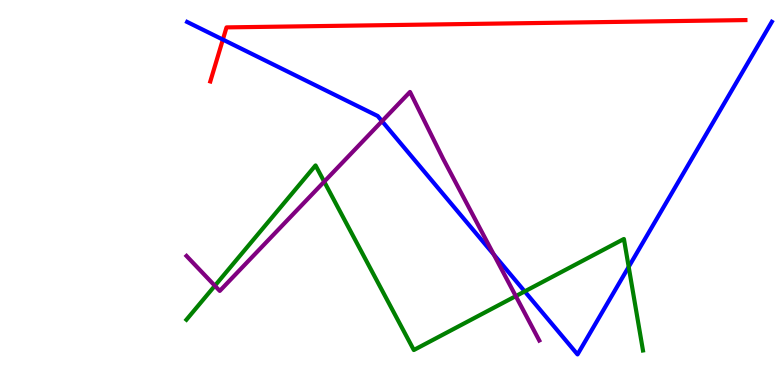[{'lines': ['blue', 'red'], 'intersections': [{'x': 2.88, 'y': 8.97}]}, {'lines': ['green', 'red'], 'intersections': []}, {'lines': ['purple', 'red'], 'intersections': []}, {'lines': ['blue', 'green'], 'intersections': [{'x': 6.77, 'y': 2.43}, {'x': 8.11, 'y': 3.07}]}, {'lines': ['blue', 'purple'], 'intersections': [{'x': 4.93, 'y': 6.85}, {'x': 6.37, 'y': 3.39}]}, {'lines': ['green', 'purple'], 'intersections': [{'x': 2.77, 'y': 2.58}, {'x': 4.18, 'y': 5.28}, {'x': 6.66, 'y': 2.31}]}]